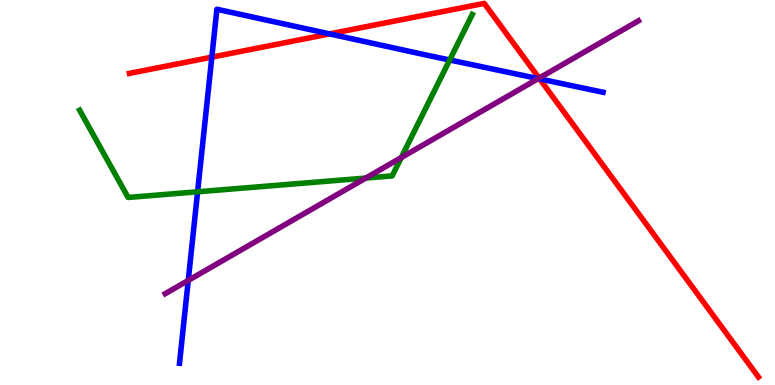[{'lines': ['blue', 'red'], 'intersections': [{'x': 2.73, 'y': 8.52}, {'x': 4.25, 'y': 9.12}, {'x': 6.96, 'y': 7.95}]}, {'lines': ['green', 'red'], 'intersections': []}, {'lines': ['purple', 'red'], 'intersections': [{'x': 6.96, 'y': 7.97}]}, {'lines': ['blue', 'green'], 'intersections': [{'x': 2.55, 'y': 5.02}, {'x': 5.8, 'y': 8.44}]}, {'lines': ['blue', 'purple'], 'intersections': [{'x': 2.43, 'y': 2.72}, {'x': 6.94, 'y': 7.96}]}, {'lines': ['green', 'purple'], 'intersections': [{'x': 4.72, 'y': 5.38}, {'x': 5.18, 'y': 5.91}]}]